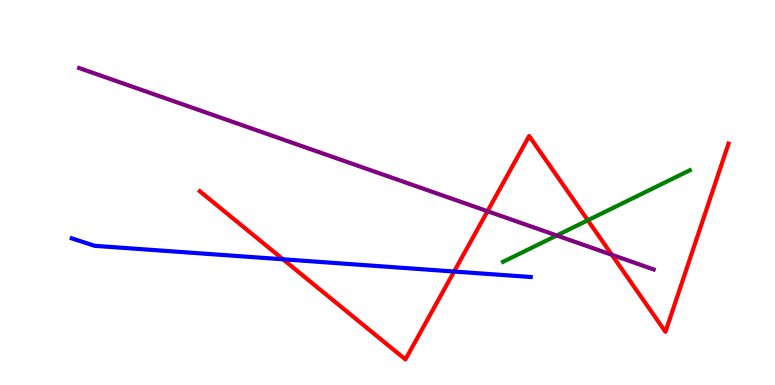[{'lines': ['blue', 'red'], 'intersections': [{'x': 3.65, 'y': 3.27}, {'x': 5.86, 'y': 2.95}]}, {'lines': ['green', 'red'], 'intersections': [{'x': 7.58, 'y': 4.28}]}, {'lines': ['purple', 'red'], 'intersections': [{'x': 6.29, 'y': 4.51}, {'x': 7.89, 'y': 3.38}]}, {'lines': ['blue', 'green'], 'intersections': []}, {'lines': ['blue', 'purple'], 'intersections': []}, {'lines': ['green', 'purple'], 'intersections': [{'x': 7.18, 'y': 3.88}]}]